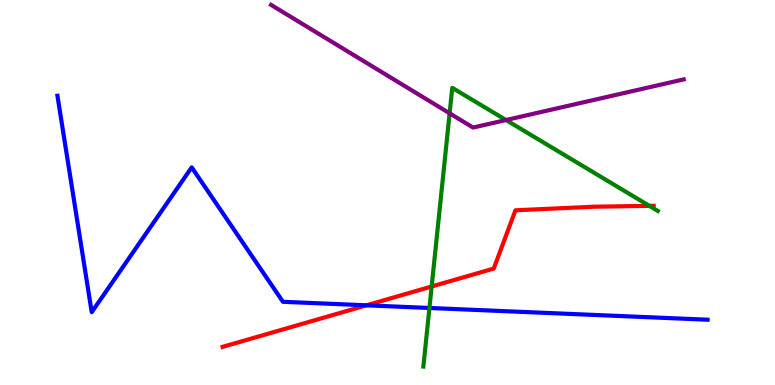[{'lines': ['blue', 'red'], 'intersections': [{'x': 4.73, 'y': 2.07}]}, {'lines': ['green', 'red'], 'intersections': [{'x': 5.57, 'y': 2.56}, {'x': 8.38, 'y': 4.65}]}, {'lines': ['purple', 'red'], 'intersections': []}, {'lines': ['blue', 'green'], 'intersections': [{'x': 5.54, 'y': 2.0}]}, {'lines': ['blue', 'purple'], 'intersections': []}, {'lines': ['green', 'purple'], 'intersections': [{'x': 5.8, 'y': 7.06}, {'x': 6.53, 'y': 6.88}]}]